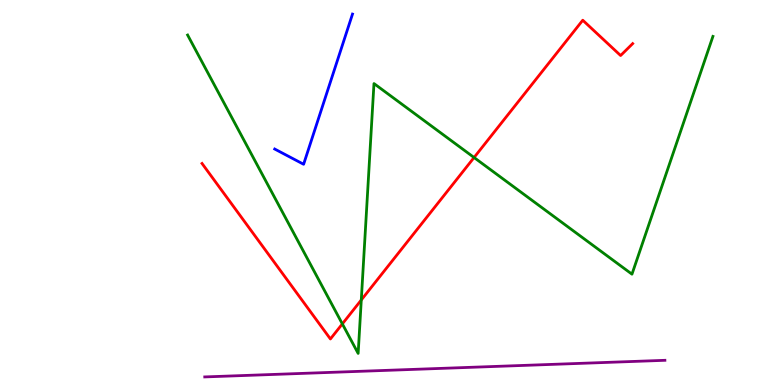[{'lines': ['blue', 'red'], 'intersections': []}, {'lines': ['green', 'red'], 'intersections': [{'x': 4.42, 'y': 1.59}, {'x': 4.66, 'y': 2.21}, {'x': 6.12, 'y': 5.91}]}, {'lines': ['purple', 'red'], 'intersections': []}, {'lines': ['blue', 'green'], 'intersections': []}, {'lines': ['blue', 'purple'], 'intersections': []}, {'lines': ['green', 'purple'], 'intersections': []}]